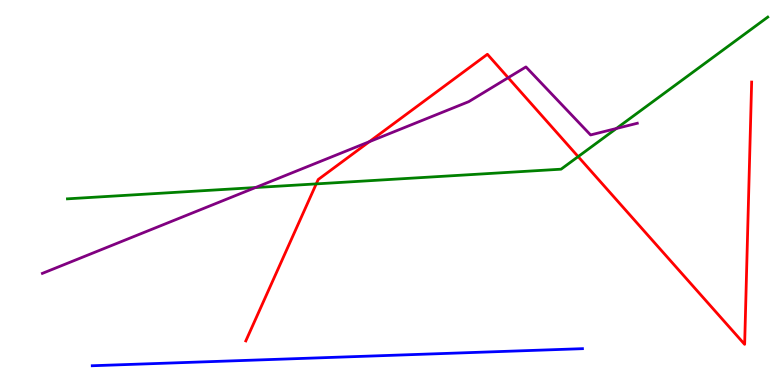[{'lines': ['blue', 'red'], 'intersections': []}, {'lines': ['green', 'red'], 'intersections': [{'x': 4.08, 'y': 5.22}, {'x': 7.46, 'y': 5.93}]}, {'lines': ['purple', 'red'], 'intersections': [{'x': 4.77, 'y': 6.32}, {'x': 6.56, 'y': 7.98}]}, {'lines': ['blue', 'green'], 'intersections': []}, {'lines': ['blue', 'purple'], 'intersections': []}, {'lines': ['green', 'purple'], 'intersections': [{'x': 3.3, 'y': 5.13}, {'x': 7.95, 'y': 6.66}]}]